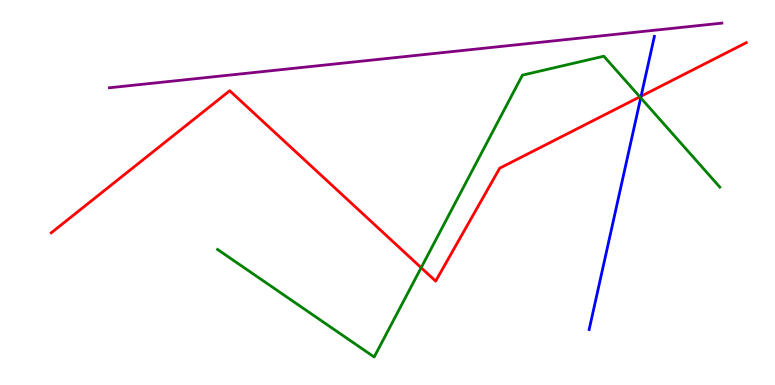[{'lines': ['blue', 'red'], 'intersections': [{'x': 8.27, 'y': 7.5}]}, {'lines': ['green', 'red'], 'intersections': [{'x': 5.43, 'y': 3.05}, {'x': 8.26, 'y': 7.48}]}, {'lines': ['purple', 'red'], 'intersections': []}, {'lines': ['blue', 'green'], 'intersections': [{'x': 8.27, 'y': 7.46}]}, {'lines': ['blue', 'purple'], 'intersections': []}, {'lines': ['green', 'purple'], 'intersections': []}]